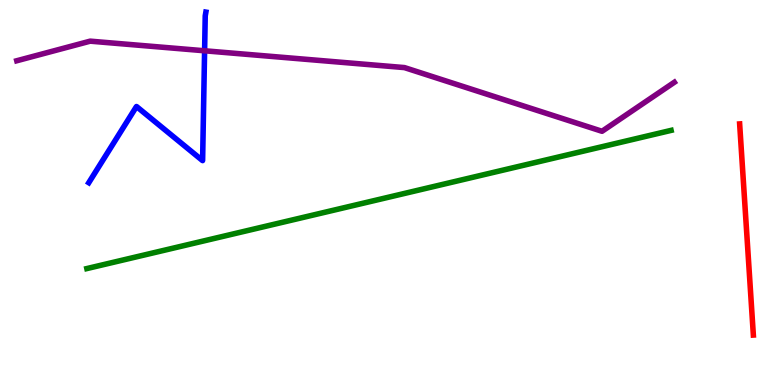[{'lines': ['blue', 'red'], 'intersections': []}, {'lines': ['green', 'red'], 'intersections': []}, {'lines': ['purple', 'red'], 'intersections': []}, {'lines': ['blue', 'green'], 'intersections': []}, {'lines': ['blue', 'purple'], 'intersections': [{'x': 2.64, 'y': 8.68}]}, {'lines': ['green', 'purple'], 'intersections': []}]